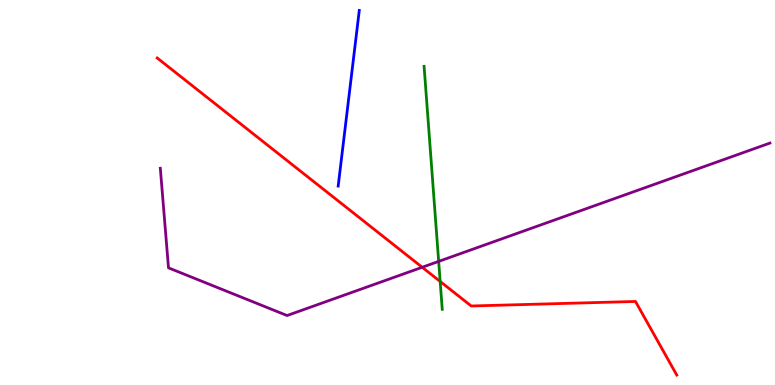[{'lines': ['blue', 'red'], 'intersections': []}, {'lines': ['green', 'red'], 'intersections': [{'x': 5.68, 'y': 2.69}]}, {'lines': ['purple', 'red'], 'intersections': [{'x': 5.45, 'y': 3.06}]}, {'lines': ['blue', 'green'], 'intersections': []}, {'lines': ['blue', 'purple'], 'intersections': []}, {'lines': ['green', 'purple'], 'intersections': [{'x': 5.66, 'y': 3.21}]}]